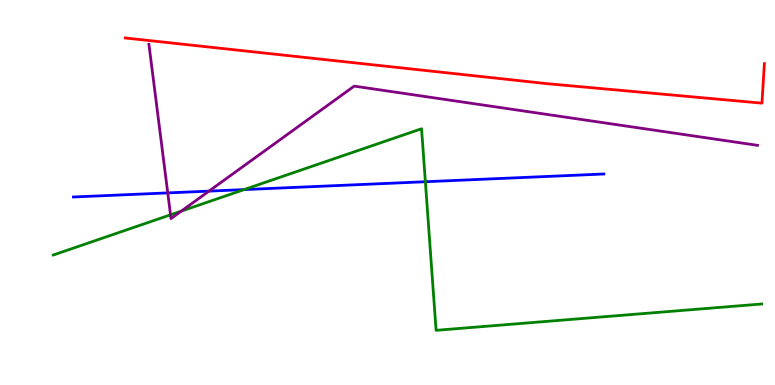[{'lines': ['blue', 'red'], 'intersections': []}, {'lines': ['green', 'red'], 'intersections': []}, {'lines': ['purple', 'red'], 'intersections': []}, {'lines': ['blue', 'green'], 'intersections': [{'x': 3.15, 'y': 5.08}, {'x': 5.49, 'y': 5.28}]}, {'lines': ['blue', 'purple'], 'intersections': [{'x': 2.16, 'y': 4.99}, {'x': 2.7, 'y': 5.04}]}, {'lines': ['green', 'purple'], 'intersections': [{'x': 2.2, 'y': 4.42}, {'x': 2.34, 'y': 4.52}]}]